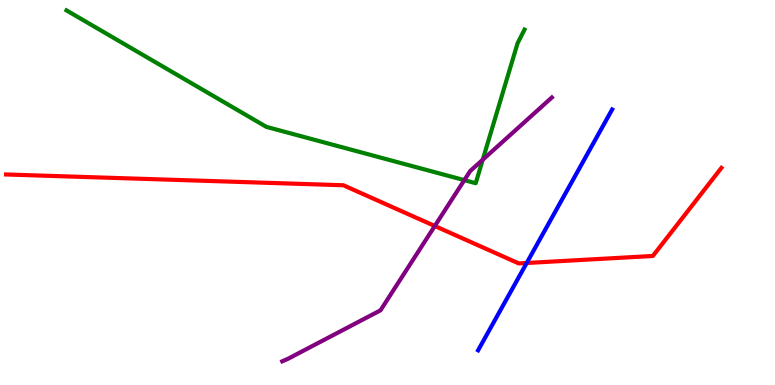[{'lines': ['blue', 'red'], 'intersections': [{'x': 6.8, 'y': 3.17}]}, {'lines': ['green', 'red'], 'intersections': []}, {'lines': ['purple', 'red'], 'intersections': [{'x': 5.61, 'y': 4.13}]}, {'lines': ['blue', 'green'], 'intersections': []}, {'lines': ['blue', 'purple'], 'intersections': []}, {'lines': ['green', 'purple'], 'intersections': [{'x': 5.99, 'y': 5.32}, {'x': 6.23, 'y': 5.85}]}]